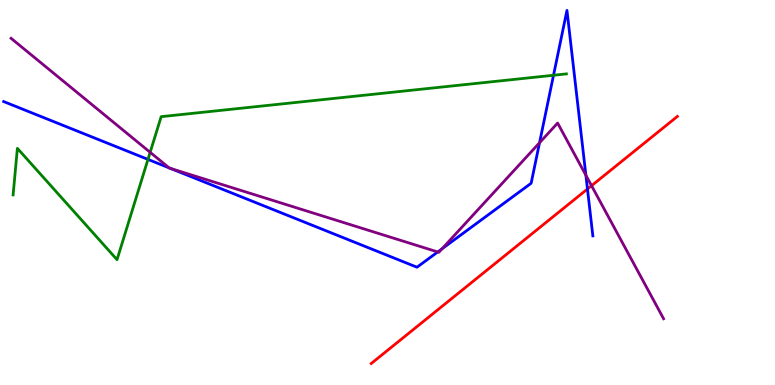[{'lines': ['blue', 'red'], 'intersections': [{'x': 7.58, 'y': 5.09}]}, {'lines': ['green', 'red'], 'intersections': []}, {'lines': ['purple', 'red'], 'intersections': [{'x': 7.63, 'y': 5.18}]}, {'lines': ['blue', 'green'], 'intersections': [{'x': 1.91, 'y': 5.86}, {'x': 7.14, 'y': 8.05}]}, {'lines': ['blue', 'purple'], 'intersections': [{'x': 2.18, 'y': 5.64}, {'x': 2.2, 'y': 5.63}, {'x': 5.65, 'y': 3.46}, {'x': 5.7, 'y': 3.54}, {'x': 6.96, 'y': 6.29}, {'x': 7.56, 'y': 5.45}]}, {'lines': ['green', 'purple'], 'intersections': [{'x': 1.94, 'y': 6.04}]}]